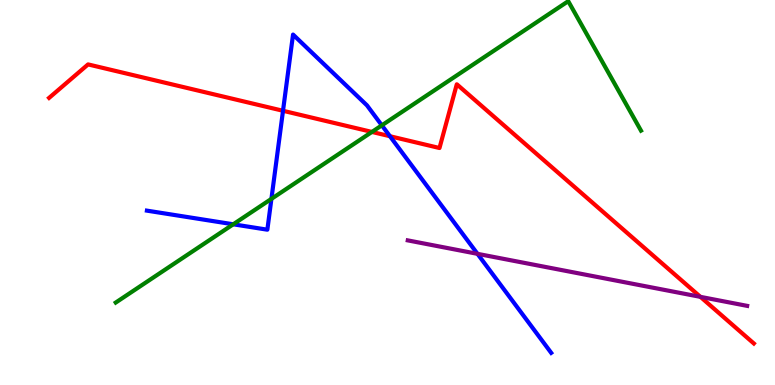[{'lines': ['blue', 'red'], 'intersections': [{'x': 3.65, 'y': 7.12}, {'x': 5.03, 'y': 6.46}]}, {'lines': ['green', 'red'], 'intersections': [{'x': 4.8, 'y': 6.57}]}, {'lines': ['purple', 'red'], 'intersections': [{'x': 9.04, 'y': 2.29}]}, {'lines': ['blue', 'green'], 'intersections': [{'x': 3.01, 'y': 4.17}, {'x': 3.5, 'y': 4.83}, {'x': 4.93, 'y': 6.74}]}, {'lines': ['blue', 'purple'], 'intersections': [{'x': 6.16, 'y': 3.41}]}, {'lines': ['green', 'purple'], 'intersections': []}]